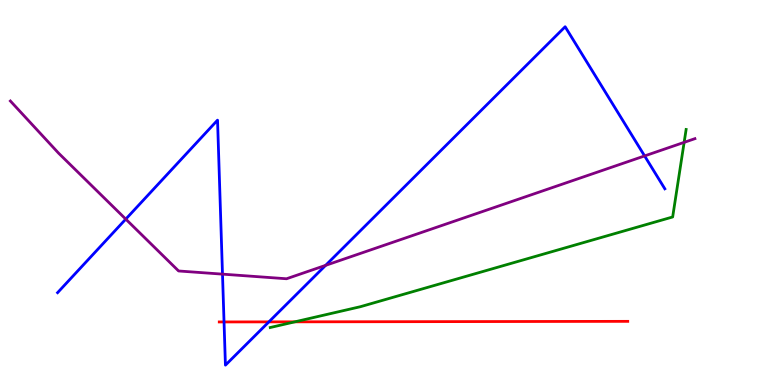[{'lines': ['blue', 'red'], 'intersections': [{'x': 2.89, 'y': 1.64}, {'x': 3.47, 'y': 1.64}]}, {'lines': ['green', 'red'], 'intersections': [{'x': 3.8, 'y': 1.64}]}, {'lines': ['purple', 'red'], 'intersections': []}, {'lines': ['blue', 'green'], 'intersections': []}, {'lines': ['blue', 'purple'], 'intersections': [{'x': 1.62, 'y': 4.31}, {'x': 2.87, 'y': 2.88}, {'x': 4.2, 'y': 3.11}, {'x': 8.32, 'y': 5.95}]}, {'lines': ['green', 'purple'], 'intersections': [{'x': 8.83, 'y': 6.3}]}]